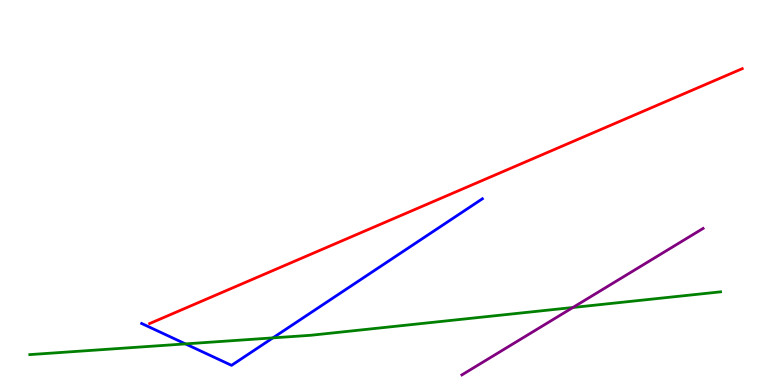[{'lines': ['blue', 'red'], 'intersections': []}, {'lines': ['green', 'red'], 'intersections': []}, {'lines': ['purple', 'red'], 'intersections': []}, {'lines': ['blue', 'green'], 'intersections': [{'x': 2.39, 'y': 1.07}, {'x': 3.52, 'y': 1.22}]}, {'lines': ['blue', 'purple'], 'intersections': []}, {'lines': ['green', 'purple'], 'intersections': [{'x': 7.39, 'y': 2.01}]}]